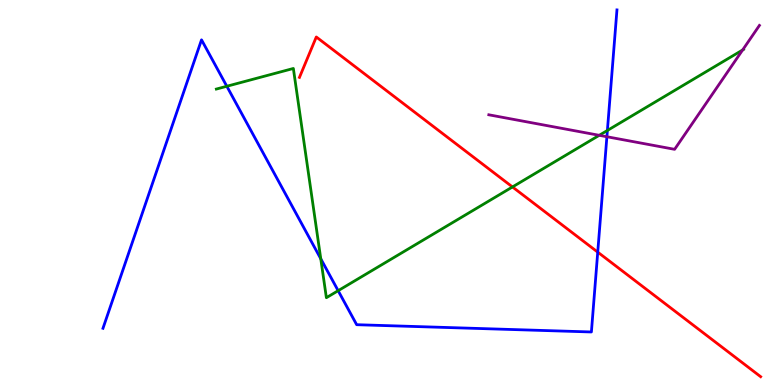[{'lines': ['blue', 'red'], 'intersections': [{'x': 7.71, 'y': 3.45}]}, {'lines': ['green', 'red'], 'intersections': [{'x': 6.61, 'y': 5.14}]}, {'lines': ['purple', 'red'], 'intersections': []}, {'lines': ['blue', 'green'], 'intersections': [{'x': 2.93, 'y': 7.76}, {'x': 4.14, 'y': 3.28}, {'x': 4.36, 'y': 2.45}, {'x': 7.84, 'y': 6.61}]}, {'lines': ['blue', 'purple'], 'intersections': [{'x': 7.83, 'y': 6.45}]}, {'lines': ['green', 'purple'], 'intersections': [{'x': 7.73, 'y': 6.49}, {'x': 9.58, 'y': 8.7}]}]